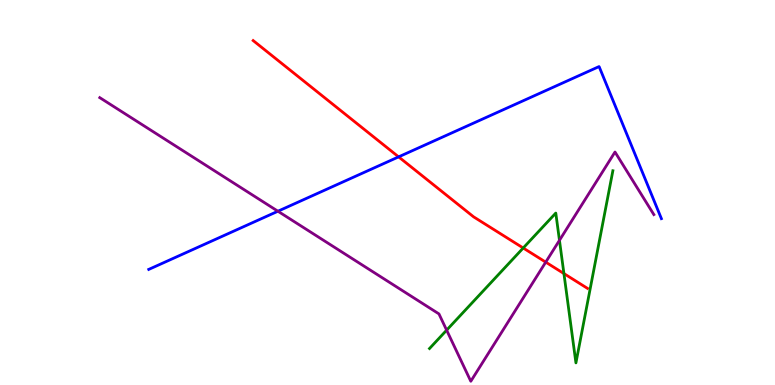[{'lines': ['blue', 'red'], 'intersections': [{'x': 5.14, 'y': 5.93}]}, {'lines': ['green', 'red'], 'intersections': [{'x': 6.75, 'y': 3.56}, {'x': 7.28, 'y': 2.89}]}, {'lines': ['purple', 'red'], 'intersections': [{'x': 7.04, 'y': 3.19}]}, {'lines': ['blue', 'green'], 'intersections': []}, {'lines': ['blue', 'purple'], 'intersections': [{'x': 3.59, 'y': 4.51}]}, {'lines': ['green', 'purple'], 'intersections': [{'x': 5.76, 'y': 1.42}, {'x': 7.22, 'y': 3.76}]}]